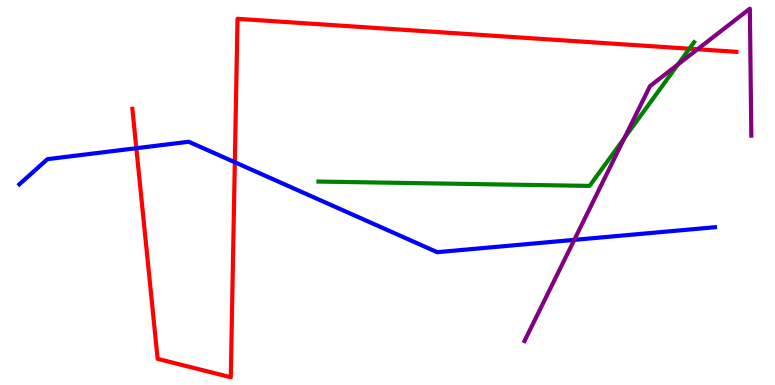[{'lines': ['blue', 'red'], 'intersections': [{'x': 1.76, 'y': 6.15}, {'x': 3.03, 'y': 5.79}]}, {'lines': ['green', 'red'], 'intersections': [{'x': 8.9, 'y': 8.73}]}, {'lines': ['purple', 'red'], 'intersections': [{'x': 9.0, 'y': 8.72}]}, {'lines': ['blue', 'green'], 'intersections': []}, {'lines': ['blue', 'purple'], 'intersections': [{'x': 7.41, 'y': 3.77}]}, {'lines': ['green', 'purple'], 'intersections': [{'x': 8.06, 'y': 6.42}, {'x': 8.75, 'y': 8.32}]}]